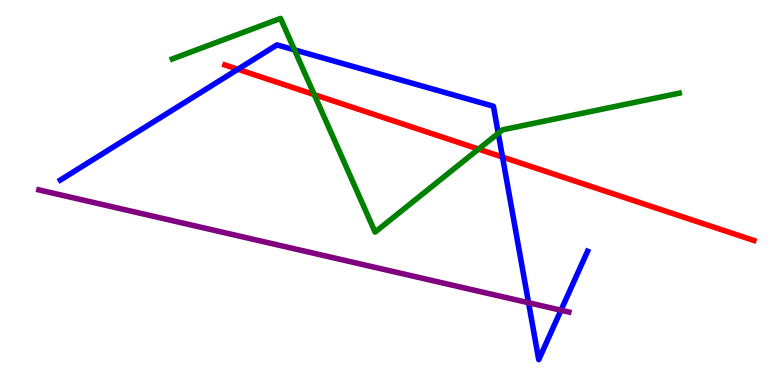[{'lines': ['blue', 'red'], 'intersections': [{'x': 3.07, 'y': 8.2}, {'x': 6.48, 'y': 5.92}]}, {'lines': ['green', 'red'], 'intersections': [{'x': 4.06, 'y': 7.54}, {'x': 6.17, 'y': 6.13}]}, {'lines': ['purple', 'red'], 'intersections': []}, {'lines': ['blue', 'green'], 'intersections': [{'x': 3.8, 'y': 8.7}, {'x': 6.43, 'y': 6.54}]}, {'lines': ['blue', 'purple'], 'intersections': [{'x': 6.82, 'y': 2.14}, {'x': 7.24, 'y': 1.94}]}, {'lines': ['green', 'purple'], 'intersections': []}]